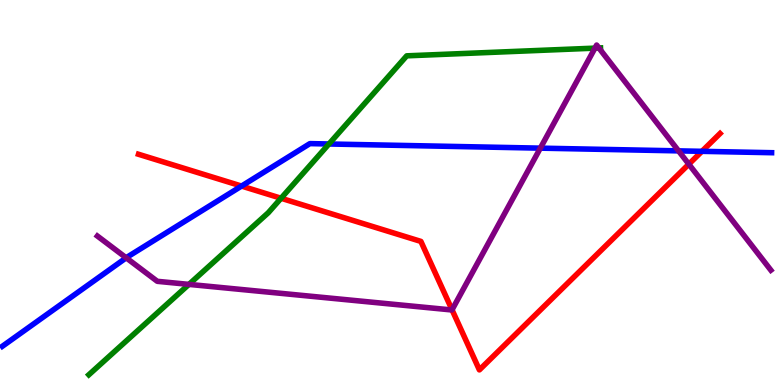[{'lines': ['blue', 'red'], 'intersections': [{'x': 3.12, 'y': 5.17}, {'x': 9.06, 'y': 6.07}]}, {'lines': ['green', 'red'], 'intersections': [{'x': 3.63, 'y': 4.85}]}, {'lines': ['purple', 'red'], 'intersections': [{'x': 5.83, 'y': 1.95}, {'x': 8.89, 'y': 5.74}]}, {'lines': ['blue', 'green'], 'intersections': [{'x': 4.24, 'y': 6.26}]}, {'lines': ['blue', 'purple'], 'intersections': [{'x': 1.63, 'y': 3.3}, {'x': 6.97, 'y': 6.15}, {'x': 8.76, 'y': 6.08}]}, {'lines': ['green', 'purple'], 'intersections': [{'x': 2.44, 'y': 2.61}, {'x': 7.68, 'y': 8.75}, {'x': 7.73, 'y': 8.75}]}]